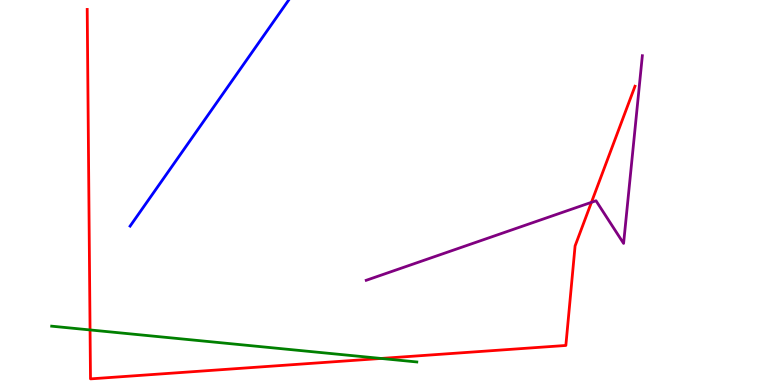[{'lines': ['blue', 'red'], 'intersections': []}, {'lines': ['green', 'red'], 'intersections': [{'x': 1.16, 'y': 1.43}, {'x': 4.92, 'y': 0.69}]}, {'lines': ['purple', 'red'], 'intersections': [{'x': 7.63, 'y': 4.74}]}, {'lines': ['blue', 'green'], 'intersections': []}, {'lines': ['blue', 'purple'], 'intersections': []}, {'lines': ['green', 'purple'], 'intersections': []}]